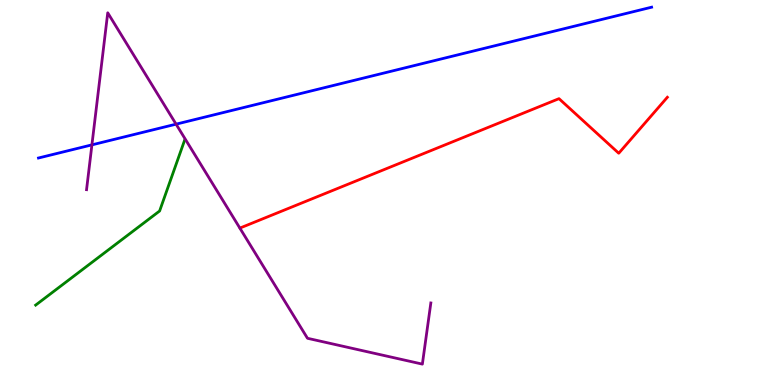[{'lines': ['blue', 'red'], 'intersections': []}, {'lines': ['green', 'red'], 'intersections': []}, {'lines': ['purple', 'red'], 'intersections': []}, {'lines': ['blue', 'green'], 'intersections': []}, {'lines': ['blue', 'purple'], 'intersections': [{'x': 1.19, 'y': 6.24}, {'x': 2.27, 'y': 6.77}]}, {'lines': ['green', 'purple'], 'intersections': []}]